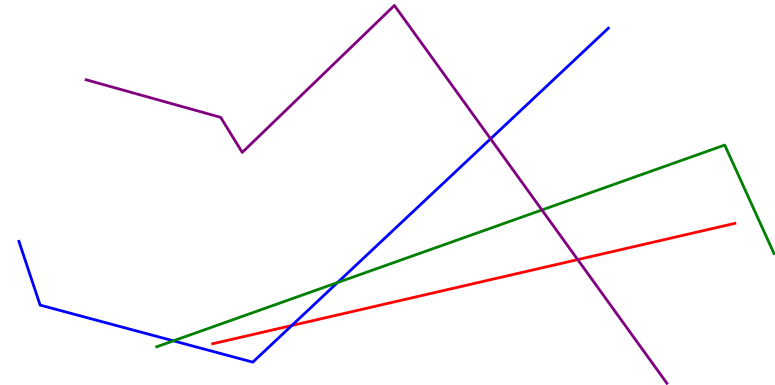[{'lines': ['blue', 'red'], 'intersections': [{'x': 3.77, 'y': 1.55}]}, {'lines': ['green', 'red'], 'intersections': []}, {'lines': ['purple', 'red'], 'intersections': [{'x': 7.45, 'y': 3.26}]}, {'lines': ['blue', 'green'], 'intersections': [{'x': 2.24, 'y': 1.15}, {'x': 4.36, 'y': 2.66}]}, {'lines': ['blue', 'purple'], 'intersections': [{'x': 6.33, 'y': 6.39}]}, {'lines': ['green', 'purple'], 'intersections': [{'x': 6.99, 'y': 4.55}]}]